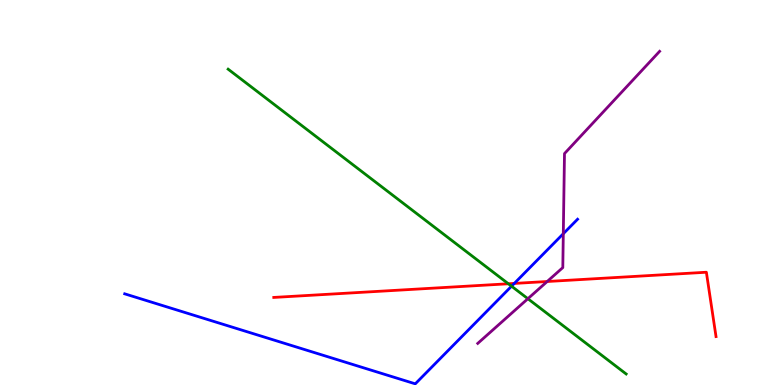[{'lines': ['blue', 'red'], 'intersections': [{'x': 6.64, 'y': 2.64}]}, {'lines': ['green', 'red'], 'intersections': [{'x': 6.56, 'y': 2.63}]}, {'lines': ['purple', 'red'], 'intersections': [{'x': 7.06, 'y': 2.69}]}, {'lines': ['blue', 'green'], 'intersections': [{'x': 6.6, 'y': 2.57}]}, {'lines': ['blue', 'purple'], 'intersections': [{'x': 7.27, 'y': 3.93}]}, {'lines': ['green', 'purple'], 'intersections': [{'x': 6.81, 'y': 2.24}]}]